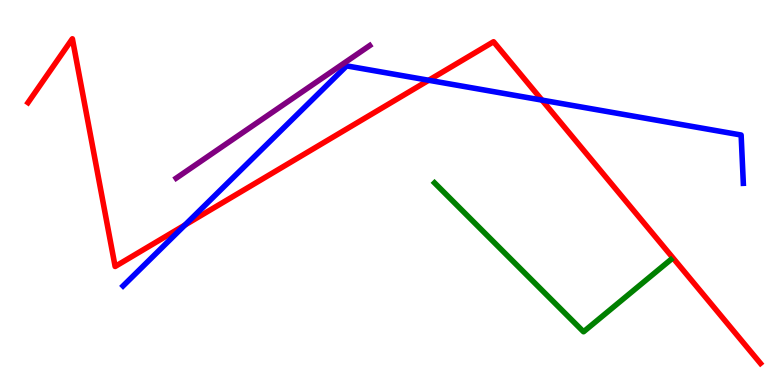[{'lines': ['blue', 'red'], 'intersections': [{'x': 2.39, 'y': 4.16}, {'x': 5.53, 'y': 7.92}, {'x': 6.99, 'y': 7.4}]}, {'lines': ['green', 'red'], 'intersections': []}, {'lines': ['purple', 'red'], 'intersections': []}, {'lines': ['blue', 'green'], 'intersections': []}, {'lines': ['blue', 'purple'], 'intersections': []}, {'lines': ['green', 'purple'], 'intersections': []}]